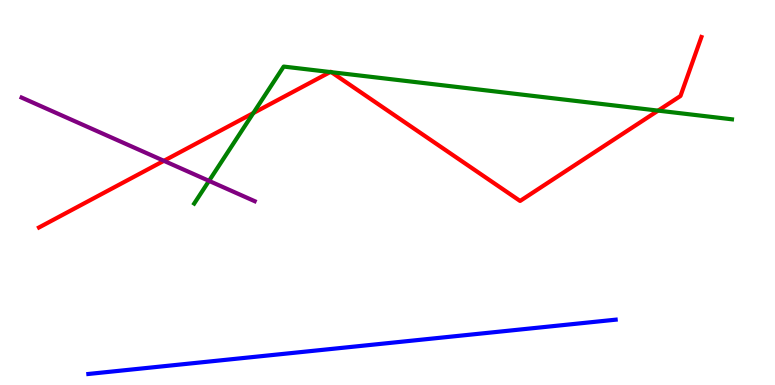[{'lines': ['blue', 'red'], 'intersections': []}, {'lines': ['green', 'red'], 'intersections': [{'x': 3.27, 'y': 7.06}, {'x': 4.26, 'y': 8.13}, {'x': 4.28, 'y': 8.13}, {'x': 8.49, 'y': 7.13}]}, {'lines': ['purple', 'red'], 'intersections': [{'x': 2.11, 'y': 5.82}]}, {'lines': ['blue', 'green'], 'intersections': []}, {'lines': ['blue', 'purple'], 'intersections': []}, {'lines': ['green', 'purple'], 'intersections': [{'x': 2.7, 'y': 5.3}]}]